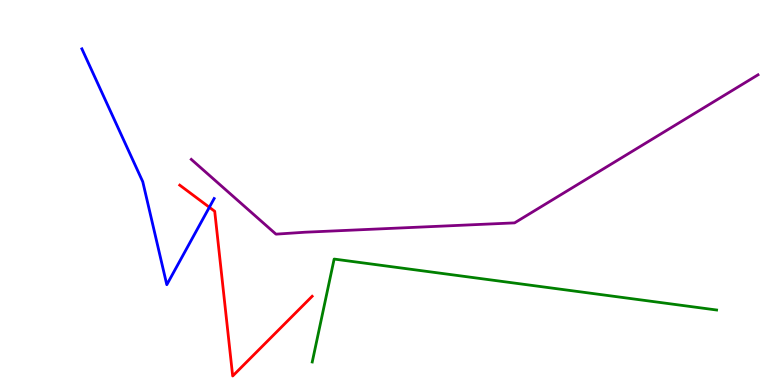[{'lines': ['blue', 'red'], 'intersections': [{'x': 2.7, 'y': 4.62}]}, {'lines': ['green', 'red'], 'intersections': []}, {'lines': ['purple', 'red'], 'intersections': []}, {'lines': ['blue', 'green'], 'intersections': []}, {'lines': ['blue', 'purple'], 'intersections': []}, {'lines': ['green', 'purple'], 'intersections': []}]